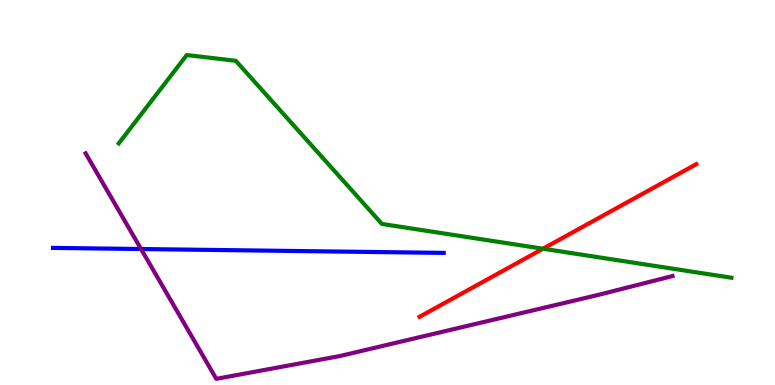[{'lines': ['blue', 'red'], 'intersections': []}, {'lines': ['green', 'red'], 'intersections': [{'x': 7.01, 'y': 3.54}]}, {'lines': ['purple', 'red'], 'intersections': []}, {'lines': ['blue', 'green'], 'intersections': []}, {'lines': ['blue', 'purple'], 'intersections': [{'x': 1.82, 'y': 3.53}]}, {'lines': ['green', 'purple'], 'intersections': []}]